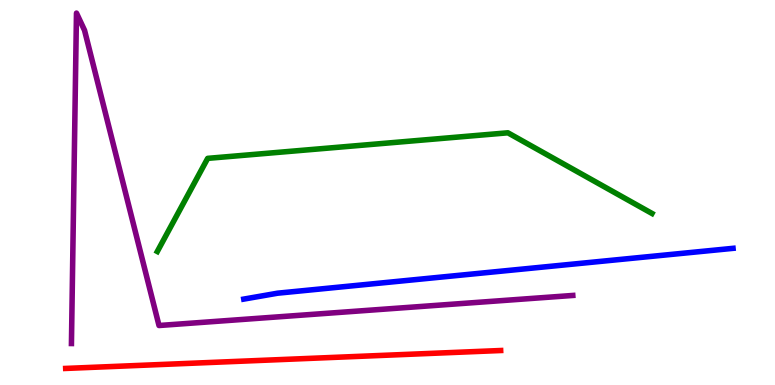[{'lines': ['blue', 'red'], 'intersections': []}, {'lines': ['green', 'red'], 'intersections': []}, {'lines': ['purple', 'red'], 'intersections': []}, {'lines': ['blue', 'green'], 'intersections': []}, {'lines': ['blue', 'purple'], 'intersections': []}, {'lines': ['green', 'purple'], 'intersections': []}]